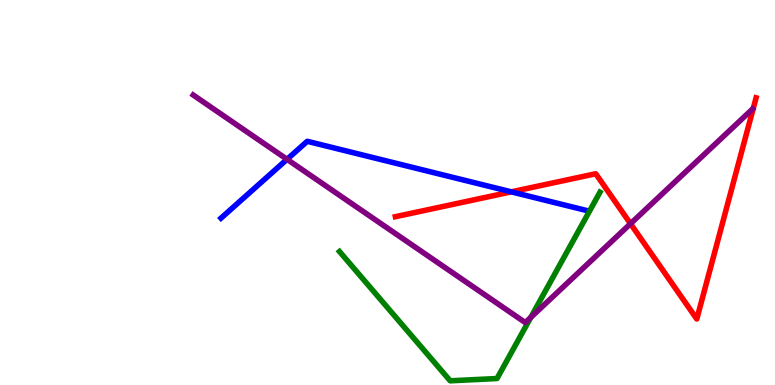[{'lines': ['blue', 'red'], 'intersections': [{'x': 6.6, 'y': 5.02}]}, {'lines': ['green', 'red'], 'intersections': []}, {'lines': ['purple', 'red'], 'intersections': [{'x': 8.14, 'y': 4.19}]}, {'lines': ['blue', 'green'], 'intersections': []}, {'lines': ['blue', 'purple'], 'intersections': [{'x': 3.7, 'y': 5.86}]}, {'lines': ['green', 'purple'], 'intersections': [{'x': 6.85, 'y': 1.76}]}]